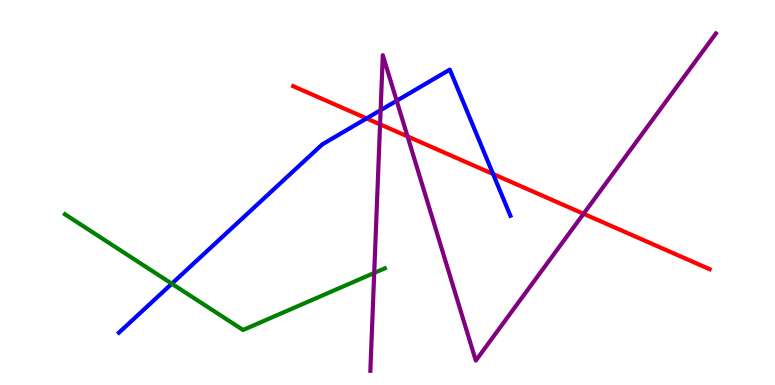[{'lines': ['blue', 'red'], 'intersections': [{'x': 4.73, 'y': 6.92}, {'x': 6.36, 'y': 5.48}]}, {'lines': ['green', 'red'], 'intersections': []}, {'lines': ['purple', 'red'], 'intersections': [{'x': 4.9, 'y': 6.77}, {'x': 5.26, 'y': 6.46}, {'x': 7.53, 'y': 4.45}]}, {'lines': ['blue', 'green'], 'intersections': [{'x': 2.22, 'y': 2.63}]}, {'lines': ['blue', 'purple'], 'intersections': [{'x': 4.91, 'y': 7.14}, {'x': 5.12, 'y': 7.38}]}, {'lines': ['green', 'purple'], 'intersections': [{'x': 4.83, 'y': 2.91}]}]